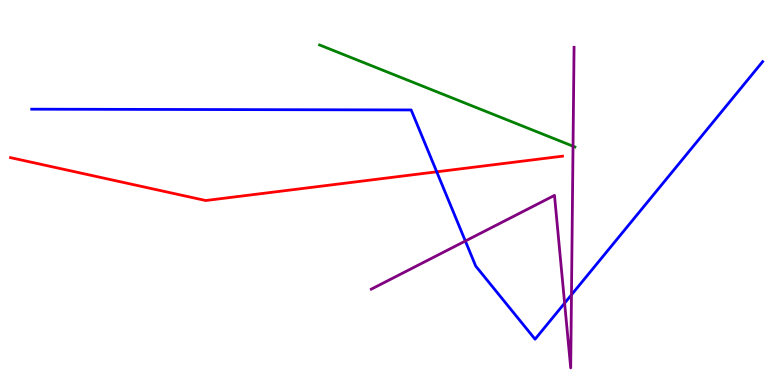[{'lines': ['blue', 'red'], 'intersections': [{'x': 5.64, 'y': 5.54}]}, {'lines': ['green', 'red'], 'intersections': []}, {'lines': ['purple', 'red'], 'intersections': []}, {'lines': ['blue', 'green'], 'intersections': []}, {'lines': ['blue', 'purple'], 'intersections': [{'x': 6.0, 'y': 3.74}, {'x': 7.29, 'y': 2.13}, {'x': 7.37, 'y': 2.34}]}, {'lines': ['green', 'purple'], 'intersections': [{'x': 7.39, 'y': 6.2}]}]